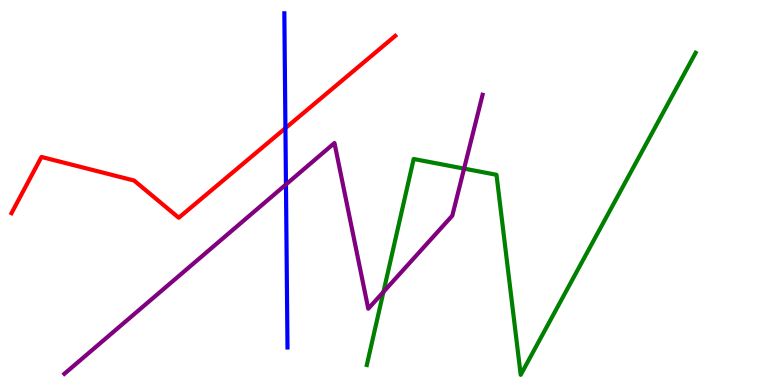[{'lines': ['blue', 'red'], 'intersections': [{'x': 3.68, 'y': 6.67}]}, {'lines': ['green', 'red'], 'intersections': []}, {'lines': ['purple', 'red'], 'intersections': []}, {'lines': ['blue', 'green'], 'intersections': []}, {'lines': ['blue', 'purple'], 'intersections': [{'x': 3.69, 'y': 5.21}]}, {'lines': ['green', 'purple'], 'intersections': [{'x': 4.95, 'y': 2.42}, {'x': 5.99, 'y': 5.62}]}]